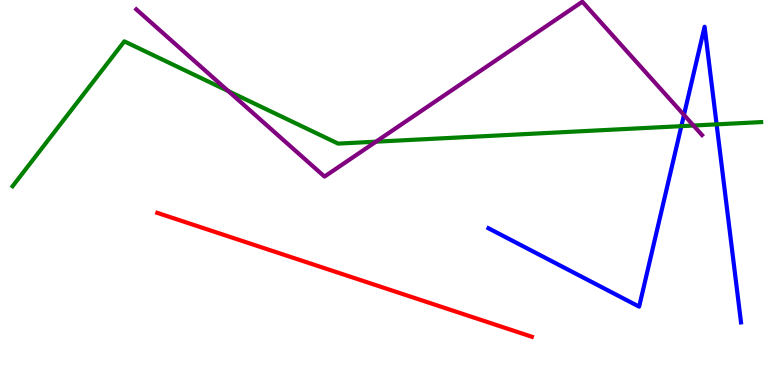[{'lines': ['blue', 'red'], 'intersections': []}, {'lines': ['green', 'red'], 'intersections': []}, {'lines': ['purple', 'red'], 'intersections': []}, {'lines': ['blue', 'green'], 'intersections': [{'x': 8.79, 'y': 6.72}, {'x': 9.25, 'y': 6.77}]}, {'lines': ['blue', 'purple'], 'intersections': [{'x': 8.83, 'y': 7.01}]}, {'lines': ['green', 'purple'], 'intersections': [{'x': 2.95, 'y': 7.63}, {'x': 4.85, 'y': 6.32}, {'x': 8.95, 'y': 6.74}]}]